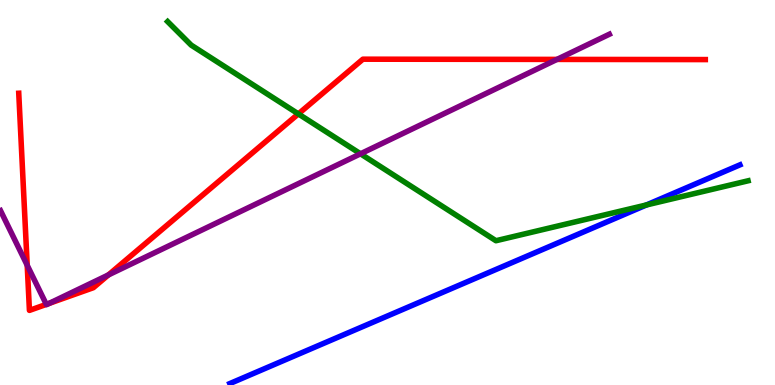[{'lines': ['blue', 'red'], 'intersections': []}, {'lines': ['green', 'red'], 'intersections': [{'x': 3.85, 'y': 7.04}]}, {'lines': ['purple', 'red'], 'intersections': [{'x': 0.351, 'y': 3.11}, {'x': 0.598, 'y': 2.09}, {'x': 0.634, 'y': 2.12}, {'x': 1.4, 'y': 2.86}, {'x': 7.19, 'y': 8.46}]}, {'lines': ['blue', 'green'], 'intersections': [{'x': 8.34, 'y': 4.68}]}, {'lines': ['blue', 'purple'], 'intersections': []}, {'lines': ['green', 'purple'], 'intersections': [{'x': 4.65, 'y': 6.01}]}]